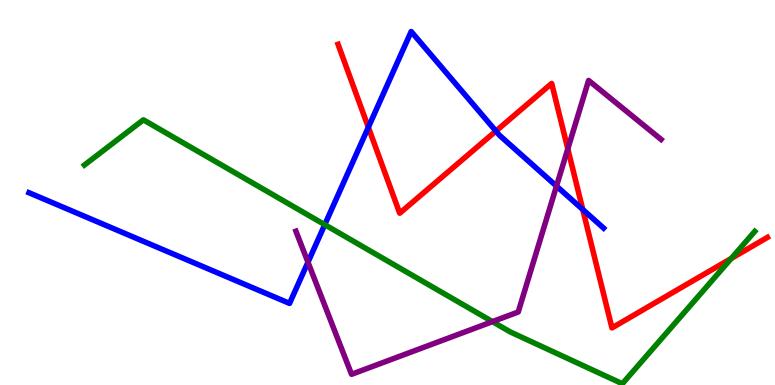[{'lines': ['blue', 'red'], 'intersections': [{'x': 4.75, 'y': 6.69}, {'x': 6.4, 'y': 6.6}, {'x': 7.52, 'y': 4.56}]}, {'lines': ['green', 'red'], 'intersections': [{'x': 9.44, 'y': 3.29}]}, {'lines': ['purple', 'red'], 'intersections': [{'x': 7.33, 'y': 6.13}]}, {'lines': ['blue', 'green'], 'intersections': [{'x': 4.19, 'y': 4.16}]}, {'lines': ['blue', 'purple'], 'intersections': [{'x': 3.97, 'y': 3.19}, {'x': 7.18, 'y': 5.17}]}, {'lines': ['green', 'purple'], 'intersections': [{'x': 6.35, 'y': 1.65}]}]